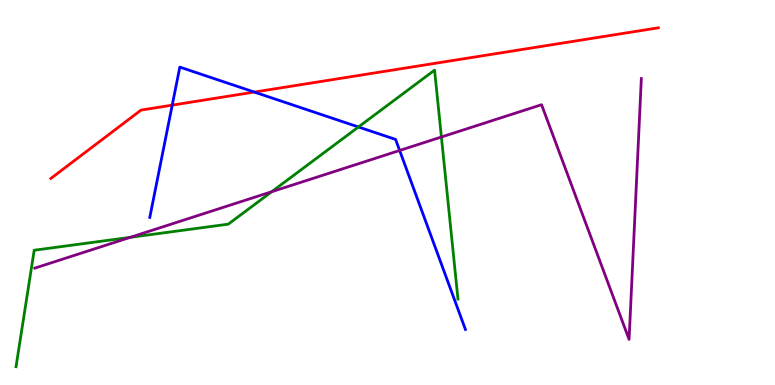[{'lines': ['blue', 'red'], 'intersections': [{'x': 2.22, 'y': 7.27}, {'x': 3.28, 'y': 7.61}]}, {'lines': ['green', 'red'], 'intersections': []}, {'lines': ['purple', 'red'], 'intersections': []}, {'lines': ['blue', 'green'], 'intersections': [{'x': 4.63, 'y': 6.7}]}, {'lines': ['blue', 'purple'], 'intersections': [{'x': 5.16, 'y': 6.09}]}, {'lines': ['green', 'purple'], 'intersections': [{'x': 1.68, 'y': 3.84}, {'x': 3.51, 'y': 5.02}, {'x': 5.7, 'y': 6.44}]}]